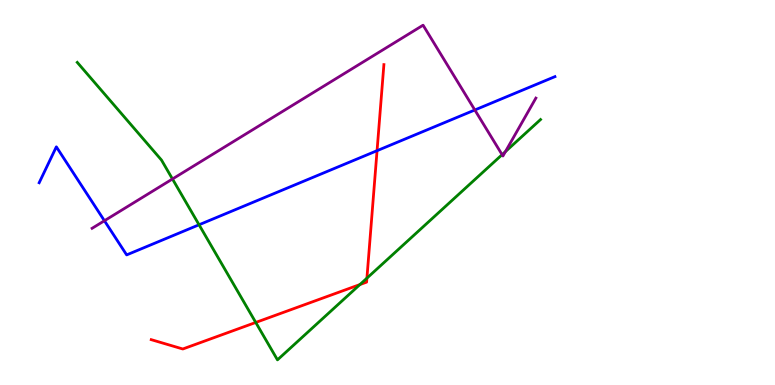[{'lines': ['blue', 'red'], 'intersections': [{'x': 4.87, 'y': 6.09}]}, {'lines': ['green', 'red'], 'intersections': [{'x': 3.3, 'y': 1.62}, {'x': 4.64, 'y': 2.61}, {'x': 4.73, 'y': 2.78}]}, {'lines': ['purple', 'red'], 'intersections': []}, {'lines': ['blue', 'green'], 'intersections': [{'x': 2.57, 'y': 4.16}]}, {'lines': ['blue', 'purple'], 'intersections': [{'x': 1.35, 'y': 4.27}, {'x': 6.13, 'y': 7.14}]}, {'lines': ['green', 'purple'], 'intersections': [{'x': 2.23, 'y': 5.35}, {'x': 6.48, 'y': 5.98}, {'x': 6.52, 'y': 6.06}]}]